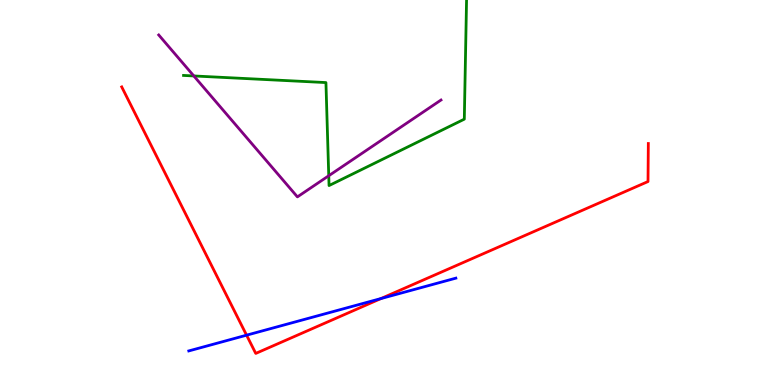[{'lines': ['blue', 'red'], 'intersections': [{'x': 3.18, 'y': 1.29}, {'x': 4.92, 'y': 2.25}]}, {'lines': ['green', 'red'], 'intersections': []}, {'lines': ['purple', 'red'], 'intersections': []}, {'lines': ['blue', 'green'], 'intersections': []}, {'lines': ['blue', 'purple'], 'intersections': []}, {'lines': ['green', 'purple'], 'intersections': [{'x': 2.5, 'y': 8.03}, {'x': 4.24, 'y': 5.44}]}]